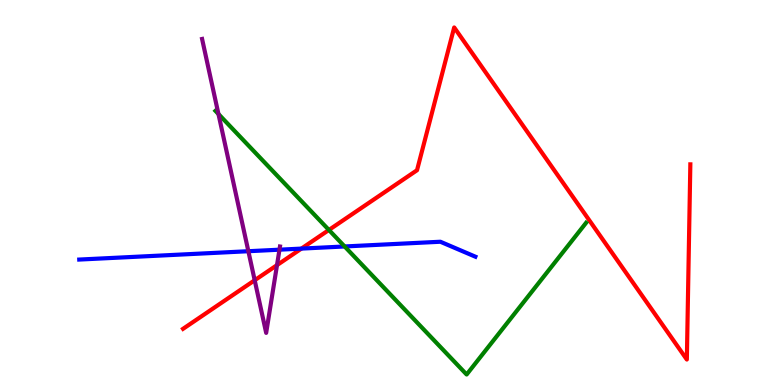[{'lines': ['blue', 'red'], 'intersections': [{'x': 3.89, 'y': 3.54}]}, {'lines': ['green', 'red'], 'intersections': [{'x': 4.24, 'y': 4.03}]}, {'lines': ['purple', 'red'], 'intersections': [{'x': 3.29, 'y': 2.72}, {'x': 3.57, 'y': 3.11}]}, {'lines': ['blue', 'green'], 'intersections': [{'x': 4.45, 'y': 3.6}]}, {'lines': ['blue', 'purple'], 'intersections': [{'x': 3.2, 'y': 3.47}, {'x': 3.61, 'y': 3.51}]}, {'lines': ['green', 'purple'], 'intersections': [{'x': 2.82, 'y': 7.04}]}]